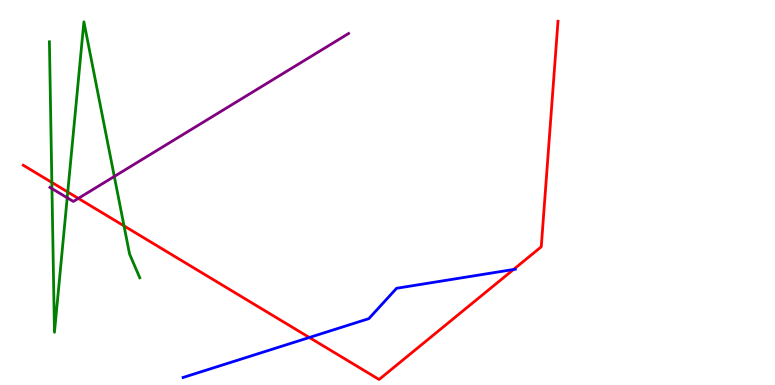[{'lines': ['blue', 'red'], 'intersections': [{'x': 3.99, 'y': 1.23}, {'x': 6.63, 'y': 3.0}]}, {'lines': ['green', 'red'], 'intersections': [{'x': 0.669, 'y': 5.26}, {'x': 0.874, 'y': 5.01}, {'x': 1.6, 'y': 4.13}]}, {'lines': ['purple', 'red'], 'intersections': [{'x': 1.01, 'y': 4.85}]}, {'lines': ['blue', 'green'], 'intersections': []}, {'lines': ['blue', 'purple'], 'intersections': []}, {'lines': ['green', 'purple'], 'intersections': [{'x': 0.67, 'y': 5.1}, {'x': 0.867, 'y': 4.86}, {'x': 1.47, 'y': 5.42}]}]